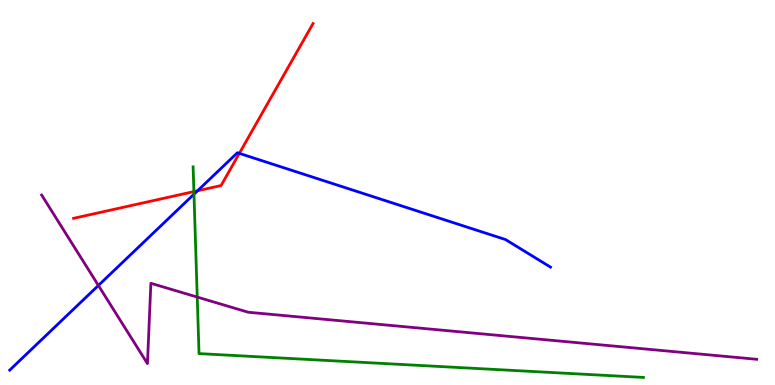[{'lines': ['blue', 'red'], 'intersections': [{'x': 2.55, 'y': 5.04}, {'x': 3.09, 'y': 6.02}]}, {'lines': ['green', 'red'], 'intersections': [{'x': 2.5, 'y': 5.02}]}, {'lines': ['purple', 'red'], 'intersections': []}, {'lines': ['blue', 'green'], 'intersections': [{'x': 2.5, 'y': 4.96}]}, {'lines': ['blue', 'purple'], 'intersections': [{'x': 1.27, 'y': 2.59}]}, {'lines': ['green', 'purple'], 'intersections': [{'x': 2.54, 'y': 2.28}]}]